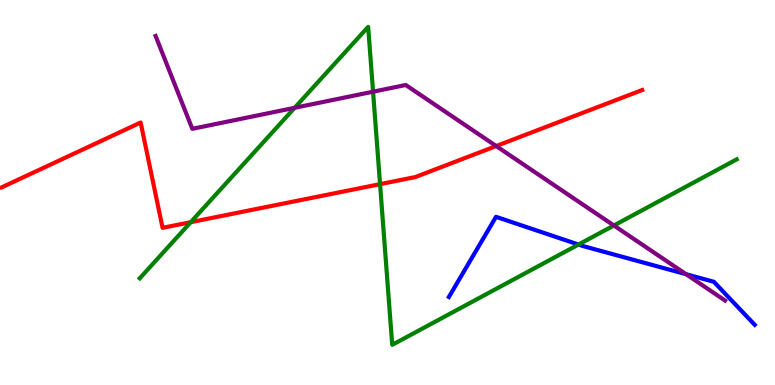[{'lines': ['blue', 'red'], 'intersections': []}, {'lines': ['green', 'red'], 'intersections': [{'x': 2.46, 'y': 4.23}, {'x': 4.9, 'y': 5.22}]}, {'lines': ['purple', 'red'], 'intersections': [{'x': 6.4, 'y': 6.21}]}, {'lines': ['blue', 'green'], 'intersections': [{'x': 7.46, 'y': 3.65}]}, {'lines': ['blue', 'purple'], 'intersections': [{'x': 8.85, 'y': 2.88}]}, {'lines': ['green', 'purple'], 'intersections': [{'x': 3.8, 'y': 7.2}, {'x': 4.81, 'y': 7.62}, {'x': 7.92, 'y': 4.14}]}]